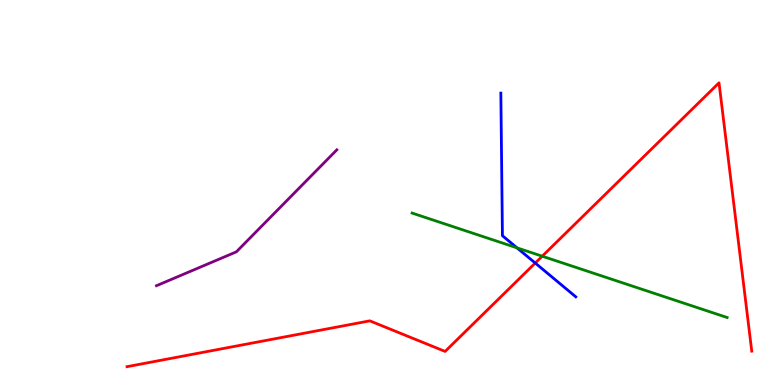[{'lines': ['blue', 'red'], 'intersections': [{'x': 6.91, 'y': 3.17}]}, {'lines': ['green', 'red'], 'intersections': [{'x': 7.0, 'y': 3.35}]}, {'lines': ['purple', 'red'], 'intersections': []}, {'lines': ['blue', 'green'], 'intersections': [{'x': 6.67, 'y': 3.56}]}, {'lines': ['blue', 'purple'], 'intersections': []}, {'lines': ['green', 'purple'], 'intersections': []}]